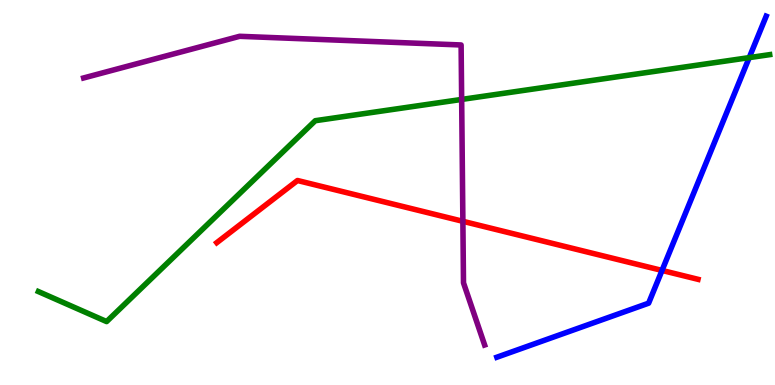[{'lines': ['blue', 'red'], 'intersections': [{'x': 8.54, 'y': 2.98}]}, {'lines': ['green', 'red'], 'intersections': []}, {'lines': ['purple', 'red'], 'intersections': [{'x': 5.97, 'y': 4.25}]}, {'lines': ['blue', 'green'], 'intersections': [{'x': 9.67, 'y': 8.5}]}, {'lines': ['blue', 'purple'], 'intersections': []}, {'lines': ['green', 'purple'], 'intersections': [{'x': 5.96, 'y': 7.42}]}]